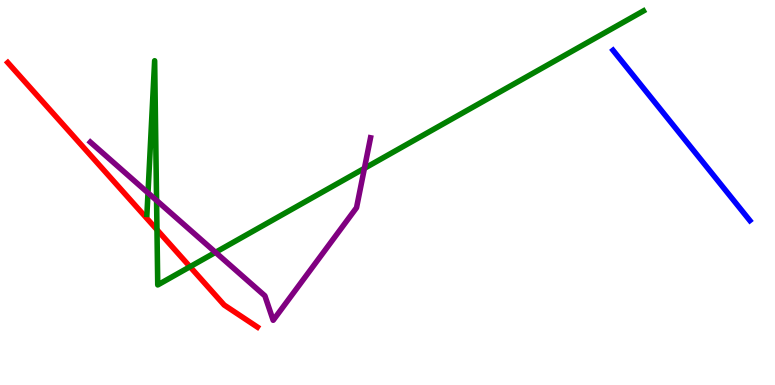[{'lines': ['blue', 'red'], 'intersections': []}, {'lines': ['green', 'red'], 'intersections': [{'x': 2.03, 'y': 4.03}, {'x': 2.45, 'y': 3.07}]}, {'lines': ['purple', 'red'], 'intersections': []}, {'lines': ['blue', 'green'], 'intersections': []}, {'lines': ['blue', 'purple'], 'intersections': []}, {'lines': ['green', 'purple'], 'intersections': [{'x': 1.91, 'y': 4.99}, {'x': 2.02, 'y': 4.79}, {'x': 2.78, 'y': 3.45}, {'x': 4.7, 'y': 5.63}]}]